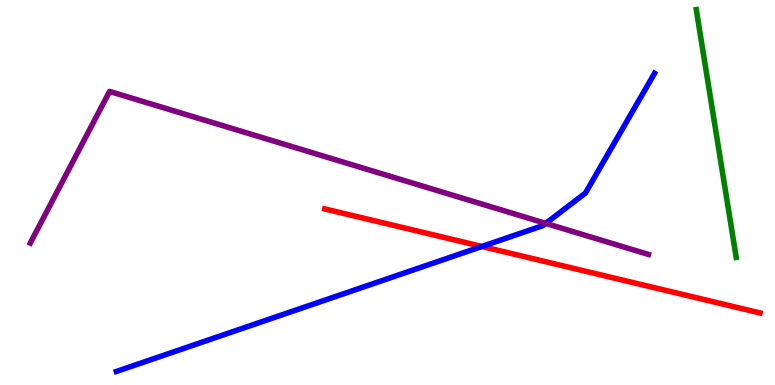[{'lines': ['blue', 'red'], 'intersections': [{'x': 6.22, 'y': 3.6}]}, {'lines': ['green', 'red'], 'intersections': []}, {'lines': ['purple', 'red'], 'intersections': []}, {'lines': ['blue', 'green'], 'intersections': []}, {'lines': ['blue', 'purple'], 'intersections': [{'x': 7.04, 'y': 4.2}]}, {'lines': ['green', 'purple'], 'intersections': []}]